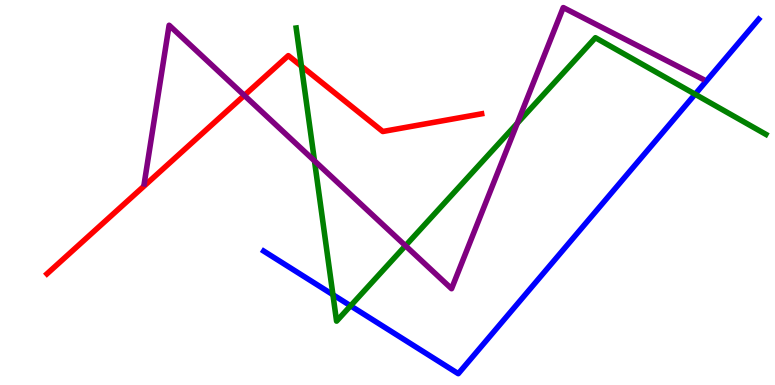[{'lines': ['blue', 'red'], 'intersections': []}, {'lines': ['green', 'red'], 'intersections': [{'x': 3.89, 'y': 8.28}]}, {'lines': ['purple', 'red'], 'intersections': [{'x': 3.15, 'y': 7.52}]}, {'lines': ['blue', 'green'], 'intersections': [{'x': 4.3, 'y': 2.35}, {'x': 4.52, 'y': 2.06}, {'x': 8.97, 'y': 7.55}]}, {'lines': ['blue', 'purple'], 'intersections': []}, {'lines': ['green', 'purple'], 'intersections': [{'x': 4.06, 'y': 5.82}, {'x': 5.23, 'y': 3.62}, {'x': 6.67, 'y': 6.8}]}]